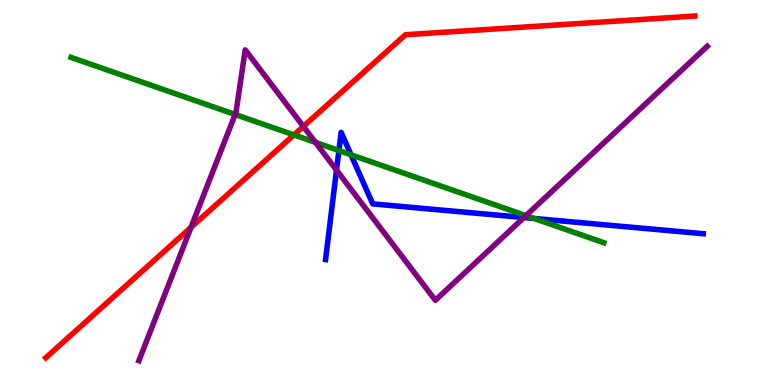[{'lines': ['blue', 'red'], 'intersections': []}, {'lines': ['green', 'red'], 'intersections': [{'x': 3.79, 'y': 6.5}]}, {'lines': ['purple', 'red'], 'intersections': [{'x': 2.46, 'y': 4.1}, {'x': 3.91, 'y': 6.72}]}, {'lines': ['blue', 'green'], 'intersections': [{'x': 4.37, 'y': 6.09}, {'x': 4.53, 'y': 5.98}, {'x': 6.89, 'y': 4.33}]}, {'lines': ['blue', 'purple'], 'intersections': [{'x': 4.34, 'y': 5.58}, {'x': 6.76, 'y': 4.35}]}, {'lines': ['green', 'purple'], 'intersections': [{'x': 3.03, 'y': 7.03}, {'x': 4.07, 'y': 6.3}, {'x': 6.79, 'y': 4.4}]}]